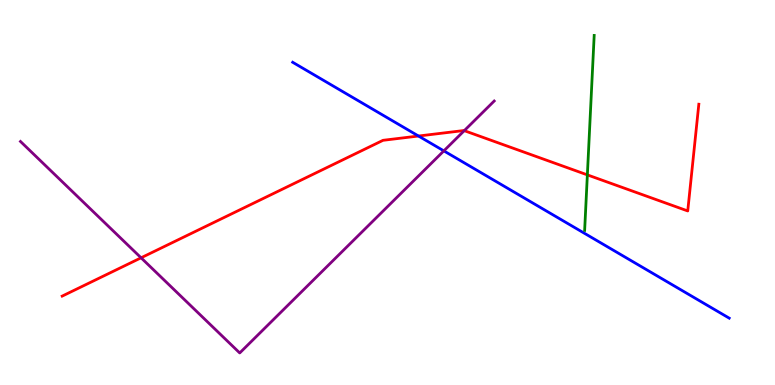[{'lines': ['blue', 'red'], 'intersections': [{'x': 5.4, 'y': 6.47}]}, {'lines': ['green', 'red'], 'intersections': [{'x': 7.58, 'y': 5.46}]}, {'lines': ['purple', 'red'], 'intersections': [{'x': 1.82, 'y': 3.3}, {'x': 5.99, 'y': 6.61}]}, {'lines': ['blue', 'green'], 'intersections': []}, {'lines': ['blue', 'purple'], 'intersections': [{'x': 5.73, 'y': 6.08}]}, {'lines': ['green', 'purple'], 'intersections': []}]